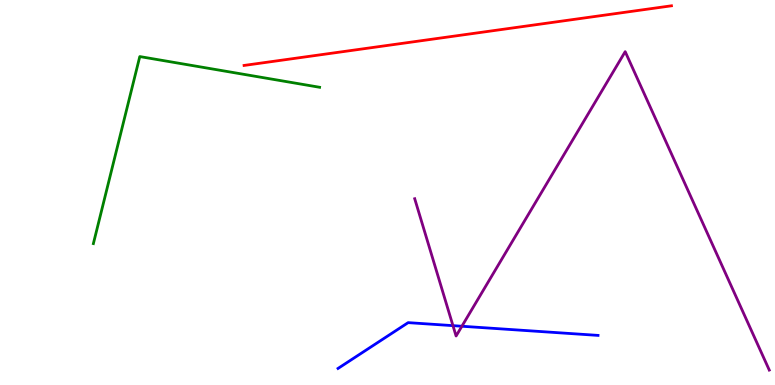[{'lines': ['blue', 'red'], 'intersections': []}, {'lines': ['green', 'red'], 'intersections': []}, {'lines': ['purple', 'red'], 'intersections': []}, {'lines': ['blue', 'green'], 'intersections': []}, {'lines': ['blue', 'purple'], 'intersections': [{'x': 5.84, 'y': 1.54}, {'x': 5.96, 'y': 1.53}]}, {'lines': ['green', 'purple'], 'intersections': []}]